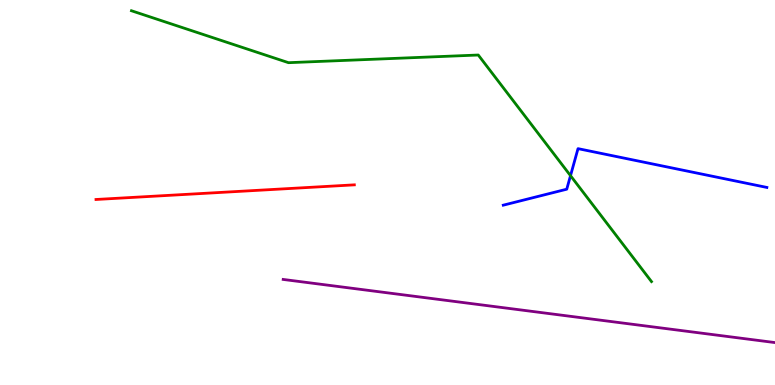[{'lines': ['blue', 'red'], 'intersections': []}, {'lines': ['green', 'red'], 'intersections': []}, {'lines': ['purple', 'red'], 'intersections': []}, {'lines': ['blue', 'green'], 'intersections': [{'x': 7.36, 'y': 5.44}]}, {'lines': ['blue', 'purple'], 'intersections': []}, {'lines': ['green', 'purple'], 'intersections': []}]